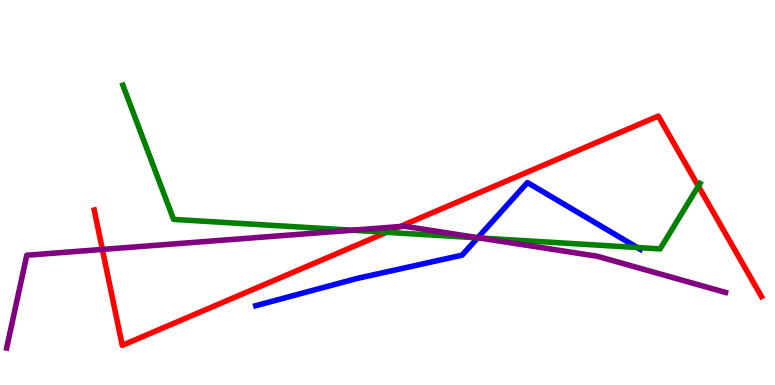[{'lines': ['blue', 'red'], 'intersections': []}, {'lines': ['green', 'red'], 'intersections': [{'x': 4.99, 'y': 3.97}, {'x': 9.01, 'y': 5.16}]}, {'lines': ['purple', 'red'], 'intersections': [{'x': 1.32, 'y': 3.52}, {'x': 5.16, 'y': 4.12}]}, {'lines': ['blue', 'green'], 'intersections': [{'x': 6.16, 'y': 3.82}, {'x': 8.22, 'y': 3.57}]}, {'lines': ['blue', 'purple'], 'intersections': [{'x': 6.17, 'y': 3.83}]}, {'lines': ['green', 'purple'], 'intersections': [{'x': 4.54, 'y': 4.02}, {'x': 6.19, 'y': 3.82}]}]